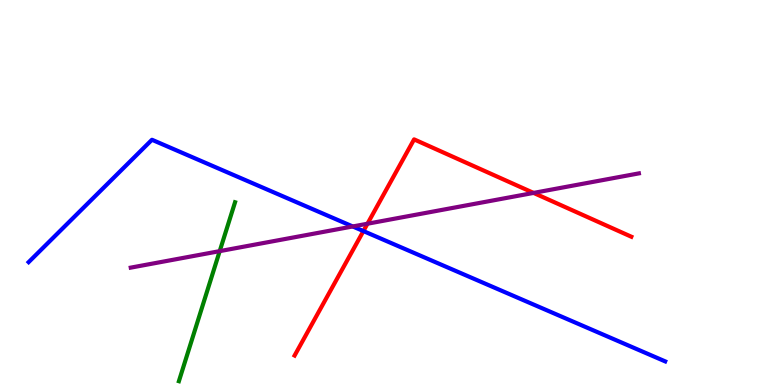[{'lines': ['blue', 'red'], 'intersections': [{'x': 4.69, 'y': 4.0}]}, {'lines': ['green', 'red'], 'intersections': []}, {'lines': ['purple', 'red'], 'intersections': [{'x': 4.74, 'y': 4.19}, {'x': 6.88, 'y': 4.99}]}, {'lines': ['blue', 'green'], 'intersections': []}, {'lines': ['blue', 'purple'], 'intersections': [{'x': 4.55, 'y': 4.12}]}, {'lines': ['green', 'purple'], 'intersections': [{'x': 2.83, 'y': 3.48}]}]